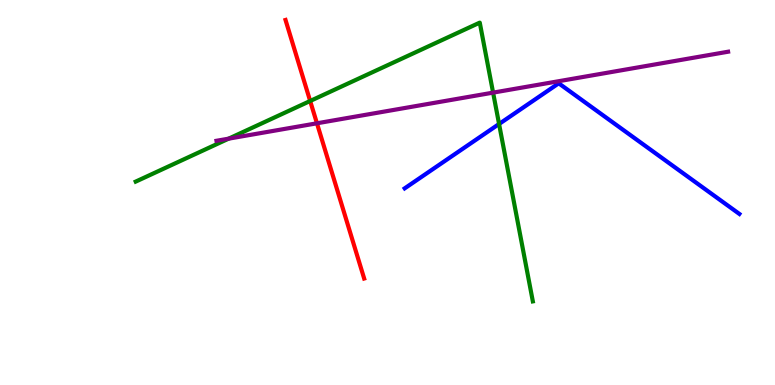[{'lines': ['blue', 'red'], 'intersections': []}, {'lines': ['green', 'red'], 'intersections': [{'x': 4.0, 'y': 7.38}]}, {'lines': ['purple', 'red'], 'intersections': [{'x': 4.09, 'y': 6.8}]}, {'lines': ['blue', 'green'], 'intersections': [{'x': 6.44, 'y': 6.78}]}, {'lines': ['blue', 'purple'], 'intersections': []}, {'lines': ['green', 'purple'], 'intersections': [{'x': 2.95, 'y': 6.4}, {'x': 6.36, 'y': 7.59}]}]